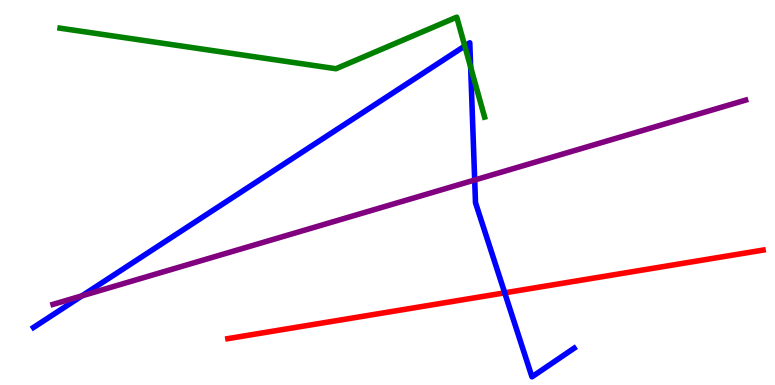[{'lines': ['blue', 'red'], 'intersections': [{'x': 6.51, 'y': 2.39}]}, {'lines': ['green', 'red'], 'intersections': []}, {'lines': ['purple', 'red'], 'intersections': []}, {'lines': ['blue', 'green'], 'intersections': [{'x': 6.0, 'y': 8.8}, {'x': 6.07, 'y': 8.26}]}, {'lines': ['blue', 'purple'], 'intersections': [{'x': 1.06, 'y': 2.32}, {'x': 6.12, 'y': 5.32}]}, {'lines': ['green', 'purple'], 'intersections': []}]